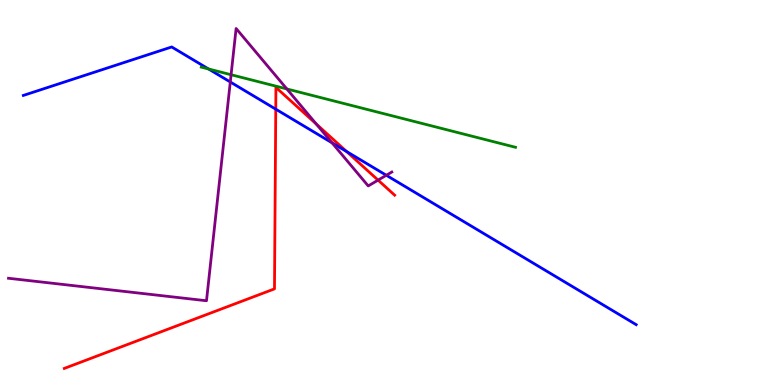[{'lines': ['blue', 'red'], 'intersections': [{'x': 3.56, 'y': 7.16}, {'x': 4.47, 'y': 6.07}]}, {'lines': ['green', 'red'], 'intersections': []}, {'lines': ['purple', 'red'], 'intersections': [{'x': 4.08, 'y': 6.78}, {'x': 4.88, 'y': 5.32}]}, {'lines': ['blue', 'green'], 'intersections': [{'x': 2.69, 'y': 8.21}]}, {'lines': ['blue', 'purple'], 'intersections': [{'x': 2.97, 'y': 7.87}, {'x': 4.28, 'y': 6.29}, {'x': 4.98, 'y': 5.45}]}, {'lines': ['green', 'purple'], 'intersections': [{'x': 2.98, 'y': 8.06}, {'x': 3.7, 'y': 7.69}]}]